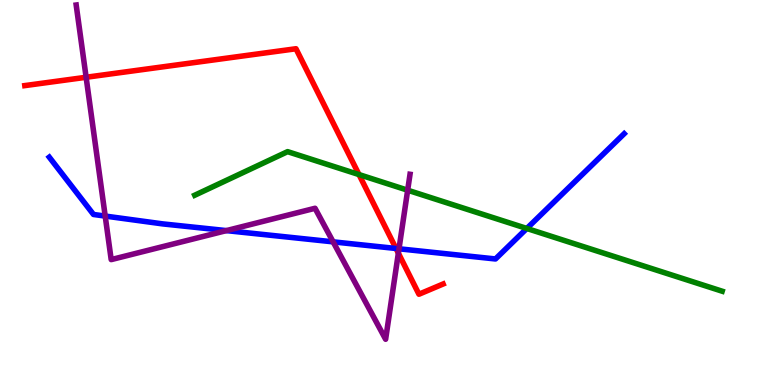[{'lines': ['blue', 'red'], 'intersections': [{'x': 5.11, 'y': 3.55}]}, {'lines': ['green', 'red'], 'intersections': [{'x': 4.63, 'y': 5.47}]}, {'lines': ['purple', 'red'], 'intersections': [{'x': 1.11, 'y': 7.99}, {'x': 5.14, 'y': 3.42}]}, {'lines': ['blue', 'green'], 'intersections': [{'x': 6.8, 'y': 4.07}]}, {'lines': ['blue', 'purple'], 'intersections': [{'x': 1.36, 'y': 4.39}, {'x': 2.92, 'y': 4.01}, {'x': 4.3, 'y': 3.72}, {'x': 5.15, 'y': 3.54}]}, {'lines': ['green', 'purple'], 'intersections': [{'x': 5.26, 'y': 5.06}]}]